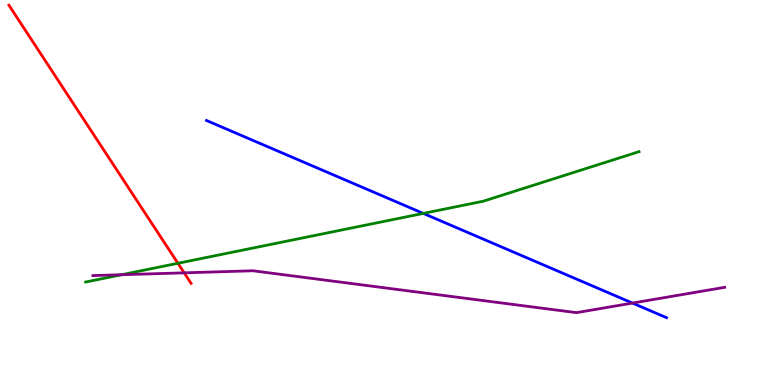[{'lines': ['blue', 'red'], 'intersections': []}, {'lines': ['green', 'red'], 'intersections': [{'x': 2.3, 'y': 3.16}]}, {'lines': ['purple', 'red'], 'intersections': [{'x': 2.38, 'y': 2.91}]}, {'lines': ['blue', 'green'], 'intersections': [{'x': 5.46, 'y': 4.46}]}, {'lines': ['blue', 'purple'], 'intersections': [{'x': 8.16, 'y': 2.13}]}, {'lines': ['green', 'purple'], 'intersections': [{'x': 1.57, 'y': 2.86}]}]